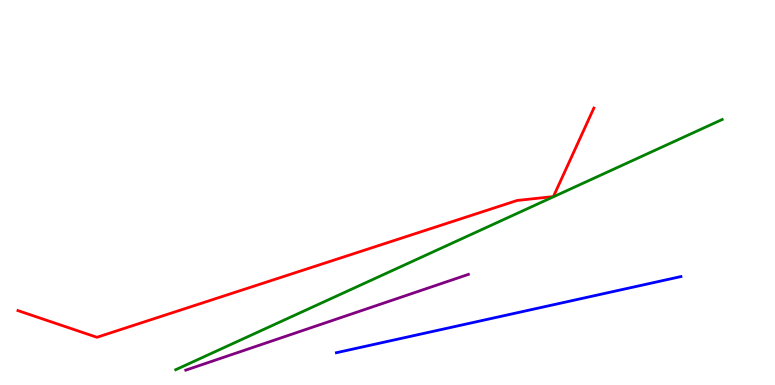[{'lines': ['blue', 'red'], 'intersections': []}, {'lines': ['green', 'red'], 'intersections': []}, {'lines': ['purple', 'red'], 'intersections': []}, {'lines': ['blue', 'green'], 'intersections': []}, {'lines': ['blue', 'purple'], 'intersections': []}, {'lines': ['green', 'purple'], 'intersections': []}]